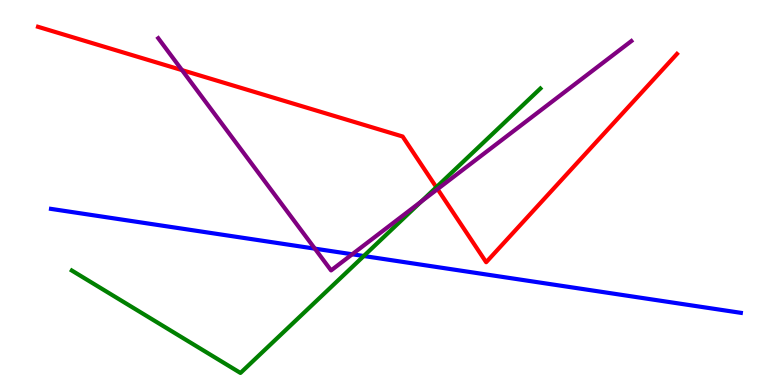[{'lines': ['blue', 'red'], 'intersections': []}, {'lines': ['green', 'red'], 'intersections': [{'x': 5.63, 'y': 5.14}]}, {'lines': ['purple', 'red'], 'intersections': [{'x': 2.35, 'y': 8.18}, {'x': 5.65, 'y': 5.09}]}, {'lines': ['blue', 'green'], 'intersections': [{'x': 4.69, 'y': 3.35}]}, {'lines': ['blue', 'purple'], 'intersections': [{'x': 4.06, 'y': 3.54}, {'x': 4.54, 'y': 3.4}]}, {'lines': ['green', 'purple'], 'intersections': [{'x': 5.43, 'y': 4.76}]}]